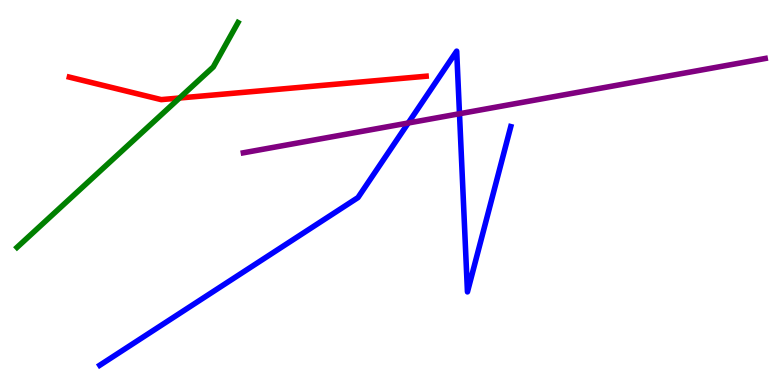[{'lines': ['blue', 'red'], 'intersections': []}, {'lines': ['green', 'red'], 'intersections': [{'x': 2.32, 'y': 7.45}]}, {'lines': ['purple', 'red'], 'intersections': []}, {'lines': ['blue', 'green'], 'intersections': []}, {'lines': ['blue', 'purple'], 'intersections': [{'x': 5.27, 'y': 6.81}, {'x': 5.93, 'y': 7.05}]}, {'lines': ['green', 'purple'], 'intersections': []}]